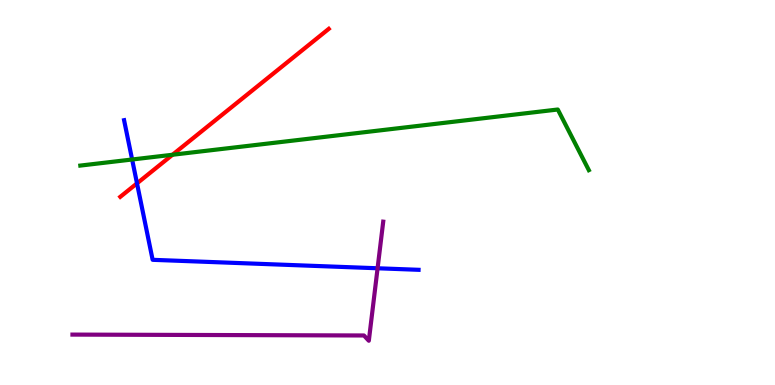[{'lines': ['blue', 'red'], 'intersections': [{'x': 1.77, 'y': 5.24}]}, {'lines': ['green', 'red'], 'intersections': [{'x': 2.23, 'y': 5.98}]}, {'lines': ['purple', 'red'], 'intersections': []}, {'lines': ['blue', 'green'], 'intersections': [{'x': 1.7, 'y': 5.86}]}, {'lines': ['blue', 'purple'], 'intersections': [{'x': 4.87, 'y': 3.03}]}, {'lines': ['green', 'purple'], 'intersections': []}]